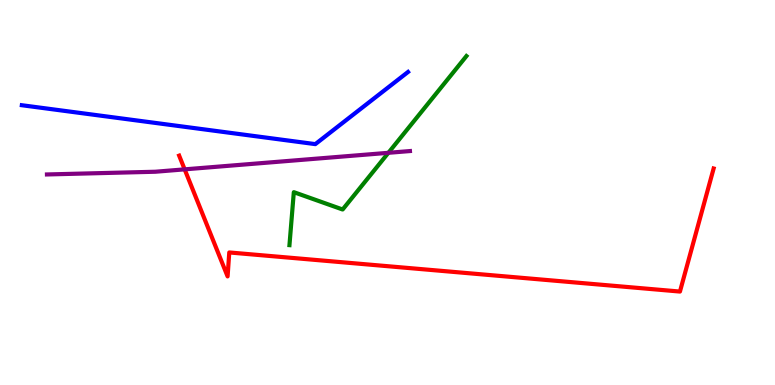[{'lines': ['blue', 'red'], 'intersections': []}, {'lines': ['green', 'red'], 'intersections': []}, {'lines': ['purple', 'red'], 'intersections': [{'x': 2.38, 'y': 5.6}]}, {'lines': ['blue', 'green'], 'intersections': []}, {'lines': ['blue', 'purple'], 'intersections': []}, {'lines': ['green', 'purple'], 'intersections': [{'x': 5.01, 'y': 6.03}]}]